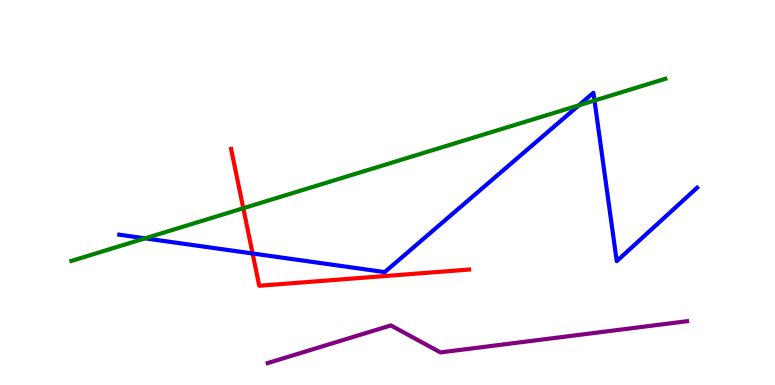[{'lines': ['blue', 'red'], 'intersections': [{'x': 3.26, 'y': 3.42}]}, {'lines': ['green', 'red'], 'intersections': [{'x': 3.14, 'y': 4.59}]}, {'lines': ['purple', 'red'], 'intersections': []}, {'lines': ['blue', 'green'], 'intersections': [{'x': 1.87, 'y': 3.81}, {'x': 7.47, 'y': 7.26}, {'x': 7.67, 'y': 7.39}]}, {'lines': ['blue', 'purple'], 'intersections': []}, {'lines': ['green', 'purple'], 'intersections': []}]